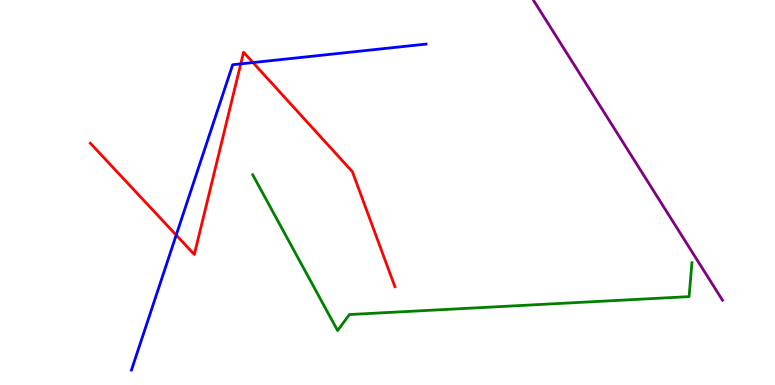[{'lines': ['blue', 'red'], 'intersections': [{'x': 2.27, 'y': 3.89}, {'x': 3.11, 'y': 8.34}, {'x': 3.26, 'y': 8.38}]}, {'lines': ['green', 'red'], 'intersections': []}, {'lines': ['purple', 'red'], 'intersections': []}, {'lines': ['blue', 'green'], 'intersections': []}, {'lines': ['blue', 'purple'], 'intersections': []}, {'lines': ['green', 'purple'], 'intersections': []}]